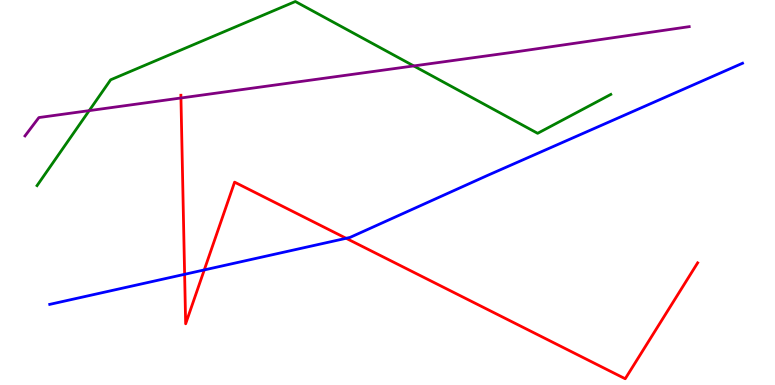[{'lines': ['blue', 'red'], 'intersections': [{'x': 2.38, 'y': 2.88}, {'x': 2.64, 'y': 2.99}, {'x': 4.47, 'y': 3.81}]}, {'lines': ['green', 'red'], 'intersections': []}, {'lines': ['purple', 'red'], 'intersections': [{'x': 2.33, 'y': 7.45}]}, {'lines': ['blue', 'green'], 'intersections': []}, {'lines': ['blue', 'purple'], 'intersections': []}, {'lines': ['green', 'purple'], 'intersections': [{'x': 1.15, 'y': 7.13}, {'x': 5.34, 'y': 8.29}]}]